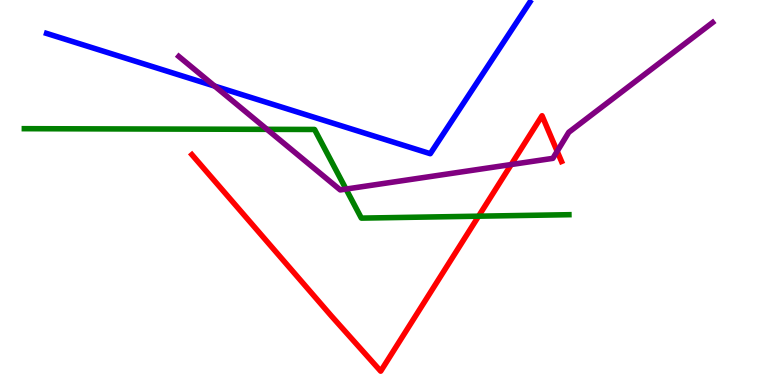[{'lines': ['blue', 'red'], 'intersections': []}, {'lines': ['green', 'red'], 'intersections': [{'x': 6.18, 'y': 4.38}]}, {'lines': ['purple', 'red'], 'intersections': [{'x': 6.6, 'y': 5.73}, {'x': 7.19, 'y': 6.07}]}, {'lines': ['blue', 'green'], 'intersections': []}, {'lines': ['blue', 'purple'], 'intersections': [{'x': 2.77, 'y': 7.76}]}, {'lines': ['green', 'purple'], 'intersections': [{'x': 3.44, 'y': 6.64}, {'x': 4.46, 'y': 5.09}]}]